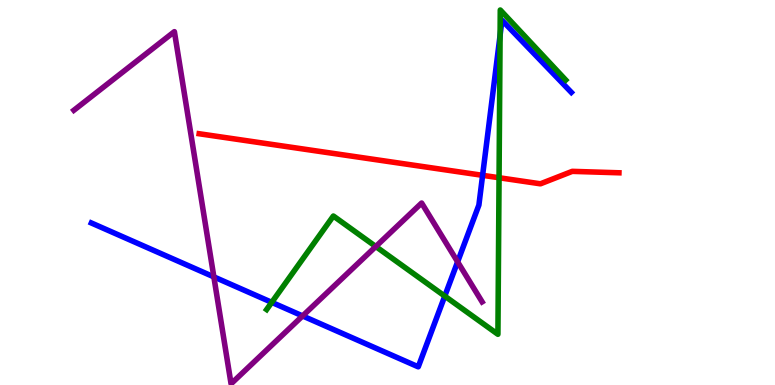[{'lines': ['blue', 'red'], 'intersections': [{'x': 6.23, 'y': 5.45}]}, {'lines': ['green', 'red'], 'intersections': [{'x': 6.44, 'y': 5.38}]}, {'lines': ['purple', 'red'], 'intersections': []}, {'lines': ['blue', 'green'], 'intersections': [{'x': 3.51, 'y': 2.15}, {'x': 5.74, 'y': 2.31}, {'x': 6.45, 'y': 9.08}]}, {'lines': ['blue', 'purple'], 'intersections': [{'x': 2.76, 'y': 2.81}, {'x': 3.9, 'y': 1.79}, {'x': 5.9, 'y': 3.2}]}, {'lines': ['green', 'purple'], 'intersections': [{'x': 4.85, 'y': 3.6}]}]